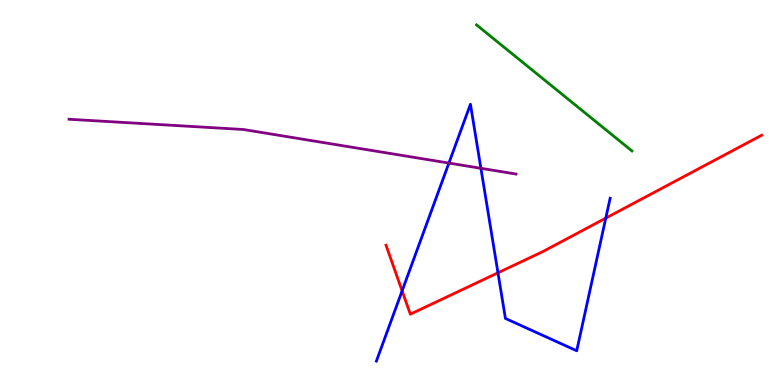[{'lines': ['blue', 'red'], 'intersections': [{'x': 5.19, 'y': 2.44}, {'x': 6.43, 'y': 2.91}, {'x': 7.82, 'y': 4.33}]}, {'lines': ['green', 'red'], 'intersections': []}, {'lines': ['purple', 'red'], 'intersections': []}, {'lines': ['blue', 'green'], 'intersections': []}, {'lines': ['blue', 'purple'], 'intersections': [{'x': 5.79, 'y': 5.76}, {'x': 6.21, 'y': 5.63}]}, {'lines': ['green', 'purple'], 'intersections': []}]